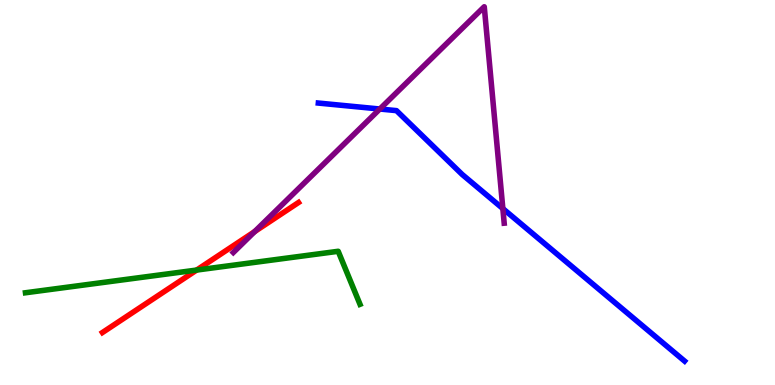[{'lines': ['blue', 'red'], 'intersections': []}, {'lines': ['green', 'red'], 'intersections': [{'x': 2.54, 'y': 2.99}]}, {'lines': ['purple', 'red'], 'intersections': [{'x': 3.29, 'y': 3.98}]}, {'lines': ['blue', 'green'], 'intersections': []}, {'lines': ['blue', 'purple'], 'intersections': [{'x': 4.9, 'y': 7.17}, {'x': 6.49, 'y': 4.58}]}, {'lines': ['green', 'purple'], 'intersections': []}]